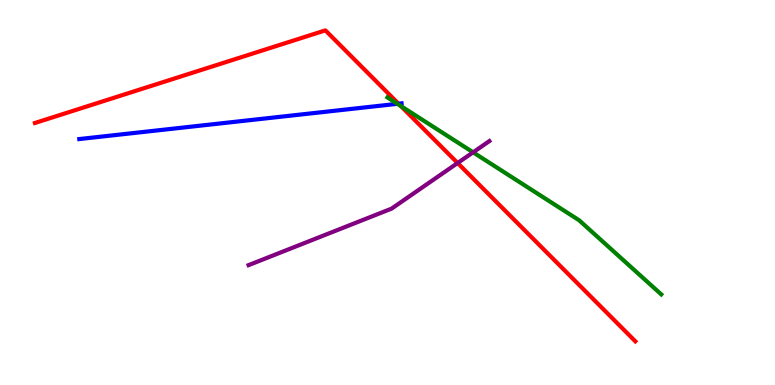[{'lines': ['blue', 'red'], 'intersections': [{'x': 5.14, 'y': 7.31}]}, {'lines': ['green', 'red'], 'intersections': [{'x': 5.17, 'y': 7.25}]}, {'lines': ['purple', 'red'], 'intersections': [{'x': 5.9, 'y': 5.77}]}, {'lines': ['blue', 'green'], 'intersections': [{'x': 5.13, 'y': 7.3}]}, {'lines': ['blue', 'purple'], 'intersections': []}, {'lines': ['green', 'purple'], 'intersections': [{'x': 6.1, 'y': 6.04}]}]